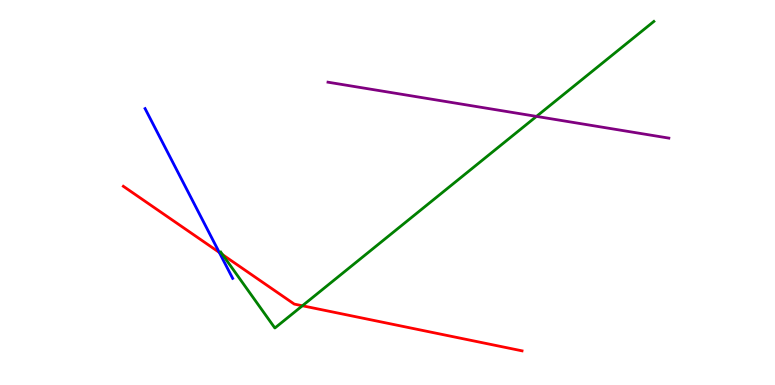[{'lines': ['blue', 'red'], 'intersections': [{'x': 2.83, 'y': 3.44}]}, {'lines': ['green', 'red'], 'intersections': [{'x': 2.87, 'y': 3.38}, {'x': 3.9, 'y': 2.06}]}, {'lines': ['purple', 'red'], 'intersections': []}, {'lines': ['blue', 'green'], 'intersections': []}, {'lines': ['blue', 'purple'], 'intersections': []}, {'lines': ['green', 'purple'], 'intersections': [{'x': 6.92, 'y': 6.98}]}]